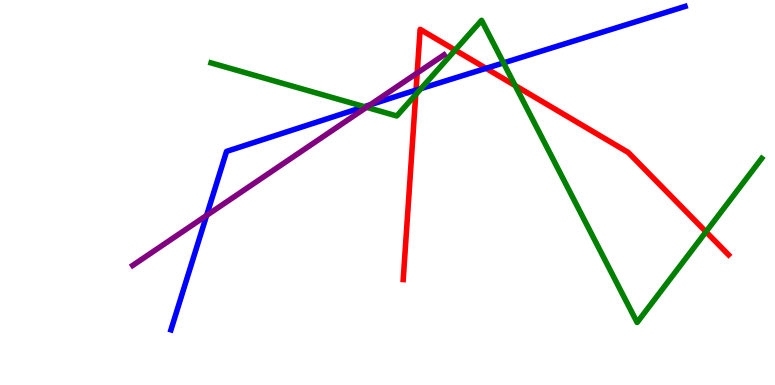[{'lines': ['blue', 'red'], 'intersections': [{'x': 5.37, 'y': 7.66}, {'x': 6.27, 'y': 8.22}]}, {'lines': ['green', 'red'], 'intersections': [{'x': 5.36, 'y': 7.54}, {'x': 5.87, 'y': 8.7}, {'x': 6.65, 'y': 7.78}, {'x': 9.11, 'y': 3.98}]}, {'lines': ['purple', 'red'], 'intersections': [{'x': 5.38, 'y': 8.1}]}, {'lines': ['blue', 'green'], 'intersections': [{'x': 4.7, 'y': 7.23}, {'x': 5.43, 'y': 7.7}, {'x': 6.5, 'y': 8.37}]}, {'lines': ['blue', 'purple'], 'intersections': [{'x': 2.67, 'y': 4.4}, {'x': 4.78, 'y': 7.28}]}, {'lines': ['green', 'purple'], 'intersections': [{'x': 4.73, 'y': 7.21}]}]